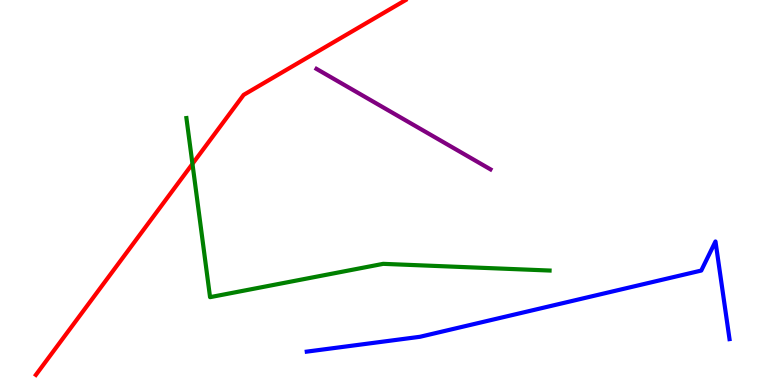[{'lines': ['blue', 'red'], 'intersections': []}, {'lines': ['green', 'red'], 'intersections': [{'x': 2.48, 'y': 5.74}]}, {'lines': ['purple', 'red'], 'intersections': []}, {'lines': ['blue', 'green'], 'intersections': []}, {'lines': ['blue', 'purple'], 'intersections': []}, {'lines': ['green', 'purple'], 'intersections': []}]